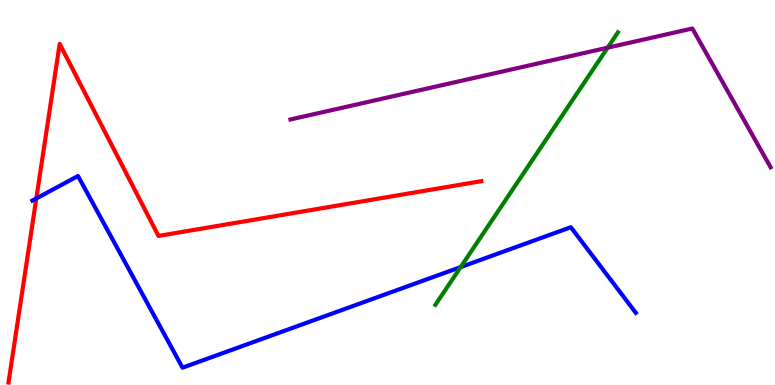[{'lines': ['blue', 'red'], 'intersections': [{'x': 0.469, 'y': 4.85}]}, {'lines': ['green', 'red'], 'intersections': []}, {'lines': ['purple', 'red'], 'intersections': []}, {'lines': ['blue', 'green'], 'intersections': [{'x': 5.94, 'y': 3.06}]}, {'lines': ['blue', 'purple'], 'intersections': []}, {'lines': ['green', 'purple'], 'intersections': [{'x': 7.84, 'y': 8.76}]}]